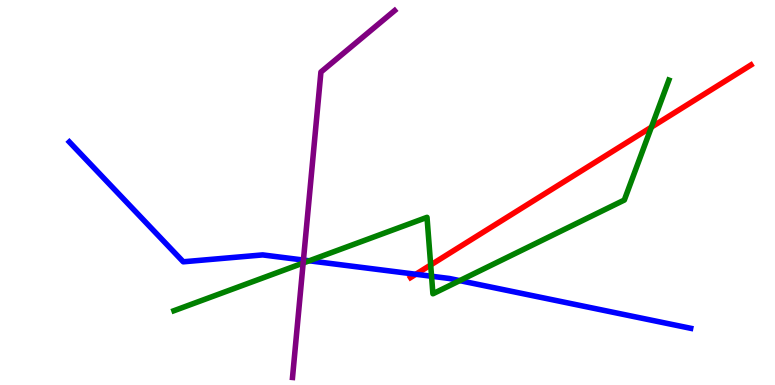[{'lines': ['blue', 'red'], 'intersections': [{'x': 5.37, 'y': 2.88}]}, {'lines': ['green', 'red'], 'intersections': [{'x': 5.56, 'y': 3.12}, {'x': 8.41, 'y': 6.7}]}, {'lines': ['purple', 'red'], 'intersections': []}, {'lines': ['blue', 'green'], 'intersections': [{'x': 3.99, 'y': 3.23}, {'x': 5.57, 'y': 2.82}, {'x': 5.93, 'y': 2.71}]}, {'lines': ['blue', 'purple'], 'intersections': [{'x': 3.92, 'y': 3.25}]}, {'lines': ['green', 'purple'], 'intersections': [{'x': 3.91, 'y': 3.17}]}]